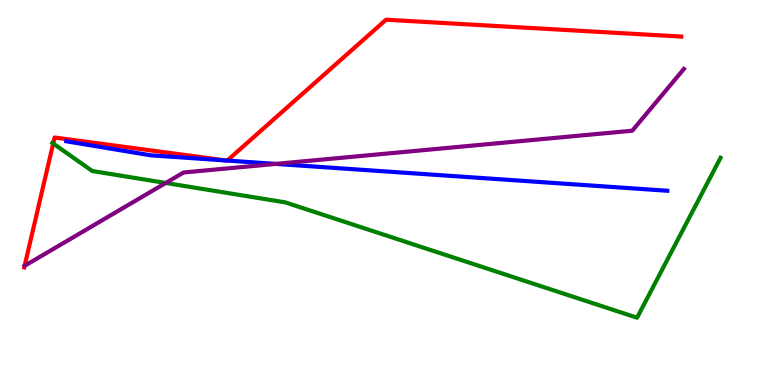[{'lines': ['blue', 'red'], 'intersections': [{'x': 2.91, 'y': 5.83}, {'x': 2.93, 'y': 5.83}]}, {'lines': ['green', 'red'], 'intersections': [{'x': 0.687, 'y': 6.27}]}, {'lines': ['purple', 'red'], 'intersections': [{'x': 0.318, 'y': 3.1}]}, {'lines': ['blue', 'green'], 'intersections': []}, {'lines': ['blue', 'purple'], 'intersections': [{'x': 3.56, 'y': 5.74}]}, {'lines': ['green', 'purple'], 'intersections': [{'x': 2.14, 'y': 5.25}]}]